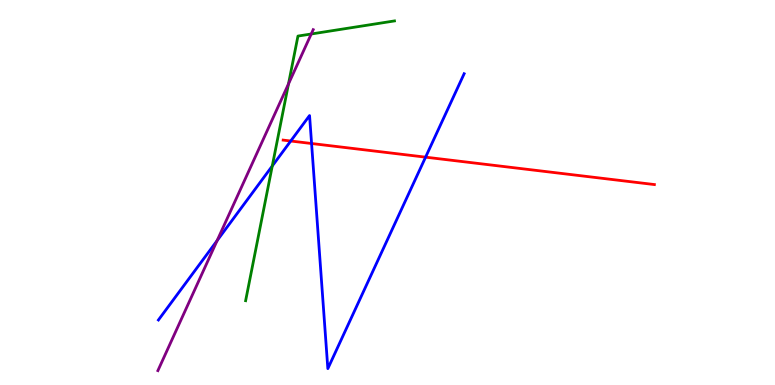[{'lines': ['blue', 'red'], 'intersections': [{'x': 3.75, 'y': 6.34}, {'x': 4.02, 'y': 6.27}, {'x': 5.49, 'y': 5.92}]}, {'lines': ['green', 'red'], 'intersections': []}, {'lines': ['purple', 'red'], 'intersections': []}, {'lines': ['blue', 'green'], 'intersections': [{'x': 3.51, 'y': 5.69}]}, {'lines': ['blue', 'purple'], 'intersections': [{'x': 2.8, 'y': 3.75}]}, {'lines': ['green', 'purple'], 'intersections': [{'x': 3.72, 'y': 7.82}, {'x': 4.02, 'y': 9.12}]}]